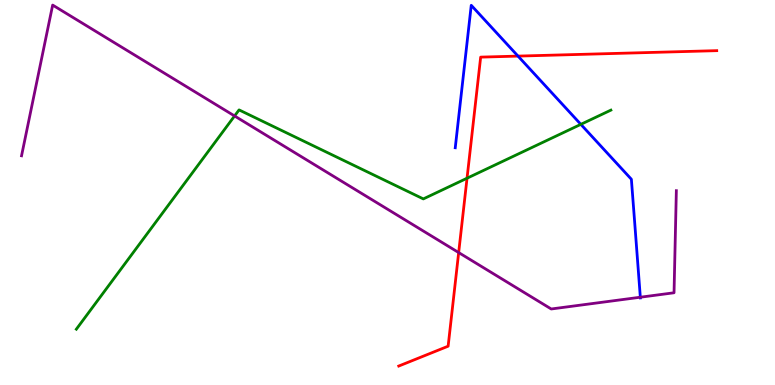[{'lines': ['blue', 'red'], 'intersections': [{'x': 6.68, 'y': 8.54}]}, {'lines': ['green', 'red'], 'intersections': [{'x': 6.03, 'y': 5.37}]}, {'lines': ['purple', 'red'], 'intersections': [{'x': 5.92, 'y': 3.44}]}, {'lines': ['blue', 'green'], 'intersections': [{'x': 7.49, 'y': 6.77}]}, {'lines': ['blue', 'purple'], 'intersections': [{'x': 8.26, 'y': 2.28}]}, {'lines': ['green', 'purple'], 'intersections': [{'x': 3.03, 'y': 6.99}]}]